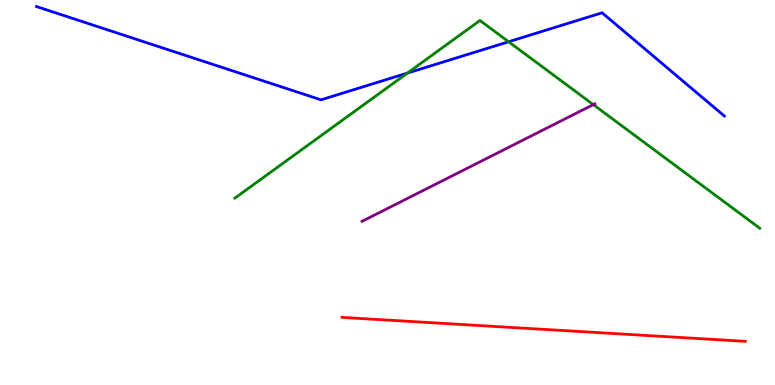[{'lines': ['blue', 'red'], 'intersections': []}, {'lines': ['green', 'red'], 'intersections': []}, {'lines': ['purple', 'red'], 'intersections': []}, {'lines': ['blue', 'green'], 'intersections': [{'x': 5.26, 'y': 8.1}, {'x': 6.56, 'y': 8.92}]}, {'lines': ['blue', 'purple'], 'intersections': []}, {'lines': ['green', 'purple'], 'intersections': [{'x': 7.66, 'y': 7.28}]}]